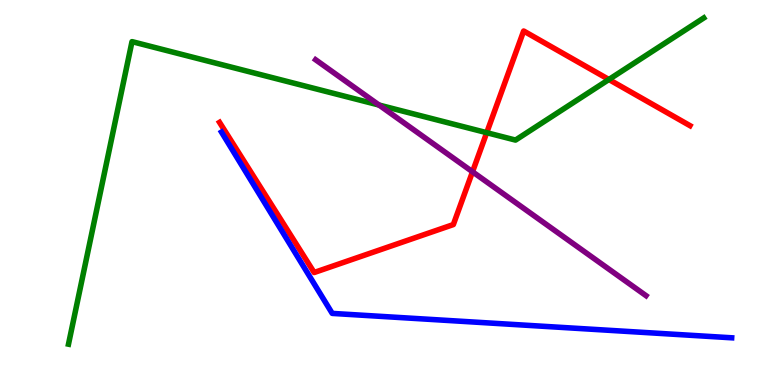[{'lines': ['blue', 'red'], 'intersections': []}, {'lines': ['green', 'red'], 'intersections': [{'x': 6.28, 'y': 6.55}, {'x': 7.86, 'y': 7.93}]}, {'lines': ['purple', 'red'], 'intersections': [{'x': 6.1, 'y': 5.54}]}, {'lines': ['blue', 'green'], 'intersections': []}, {'lines': ['blue', 'purple'], 'intersections': []}, {'lines': ['green', 'purple'], 'intersections': [{'x': 4.89, 'y': 7.27}]}]